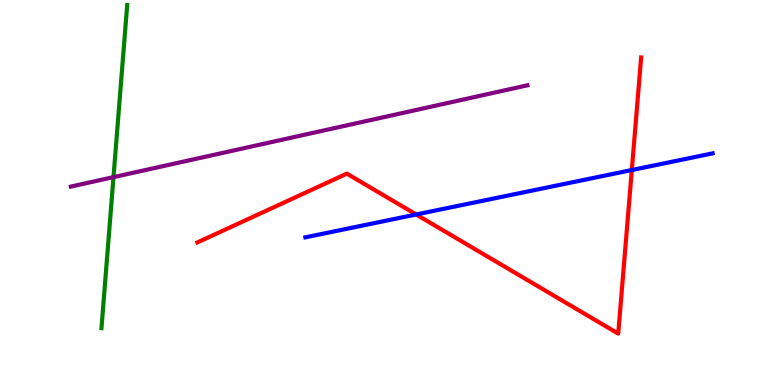[{'lines': ['blue', 'red'], 'intersections': [{'x': 5.37, 'y': 4.43}, {'x': 8.15, 'y': 5.58}]}, {'lines': ['green', 'red'], 'intersections': []}, {'lines': ['purple', 'red'], 'intersections': []}, {'lines': ['blue', 'green'], 'intersections': []}, {'lines': ['blue', 'purple'], 'intersections': []}, {'lines': ['green', 'purple'], 'intersections': [{'x': 1.46, 'y': 5.4}]}]